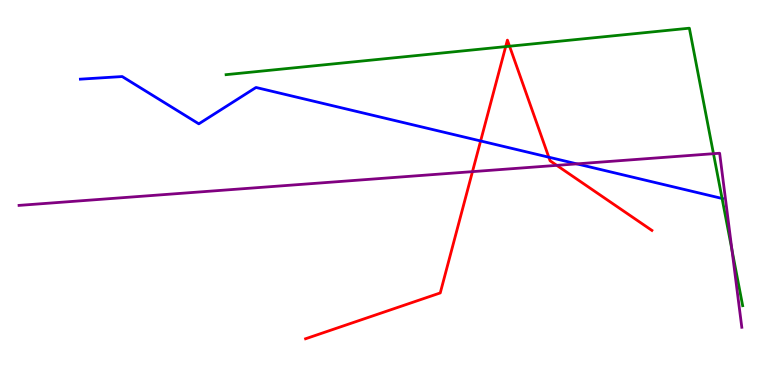[{'lines': ['blue', 'red'], 'intersections': [{'x': 6.2, 'y': 6.34}, {'x': 7.08, 'y': 5.92}]}, {'lines': ['green', 'red'], 'intersections': [{'x': 6.52, 'y': 8.79}, {'x': 6.57, 'y': 8.8}]}, {'lines': ['purple', 'red'], 'intersections': [{'x': 6.1, 'y': 5.54}, {'x': 7.18, 'y': 5.7}]}, {'lines': ['blue', 'green'], 'intersections': [{'x': 9.32, 'y': 4.85}]}, {'lines': ['blue', 'purple'], 'intersections': [{'x': 7.44, 'y': 5.74}]}, {'lines': ['green', 'purple'], 'intersections': [{'x': 9.21, 'y': 6.01}, {'x': 9.44, 'y': 3.51}]}]